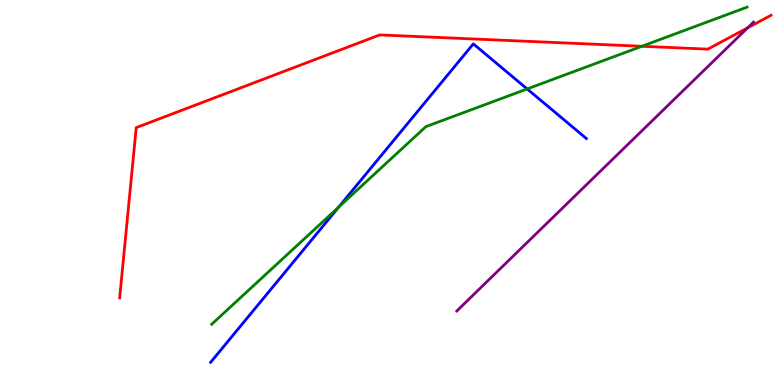[{'lines': ['blue', 'red'], 'intersections': []}, {'lines': ['green', 'red'], 'intersections': [{'x': 8.28, 'y': 8.8}]}, {'lines': ['purple', 'red'], 'intersections': [{'x': 9.65, 'y': 9.28}]}, {'lines': ['blue', 'green'], 'intersections': [{'x': 4.37, 'y': 4.62}, {'x': 6.8, 'y': 7.69}]}, {'lines': ['blue', 'purple'], 'intersections': []}, {'lines': ['green', 'purple'], 'intersections': []}]